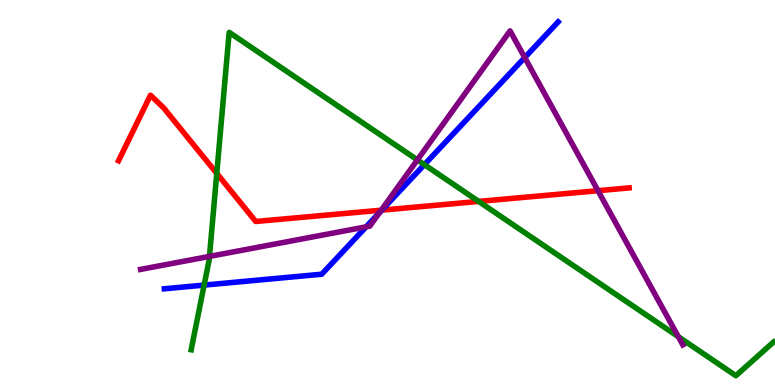[{'lines': ['blue', 'red'], 'intersections': [{'x': 4.93, 'y': 4.54}]}, {'lines': ['green', 'red'], 'intersections': [{'x': 2.8, 'y': 5.5}, {'x': 6.18, 'y': 4.77}]}, {'lines': ['purple', 'red'], 'intersections': [{'x': 4.92, 'y': 4.54}, {'x': 7.72, 'y': 5.05}]}, {'lines': ['blue', 'green'], 'intersections': [{'x': 2.63, 'y': 2.59}, {'x': 5.48, 'y': 5.72}]}, {'lines': ['blue', 'purple'], 'intersections': [{'x': 4.72, 'y': 4.11}, {'x': 4.9, 'y': 4.49}, {'x': 6.77, 'y': 8.5}]}, {'lines': ['green', 'purple'], 'intersections': [{'x': 2.7, 'y': 3.34}, {'x': 5.39, 'y': 5.85}, {'x': 8.75, 'y': 1.25}]}]